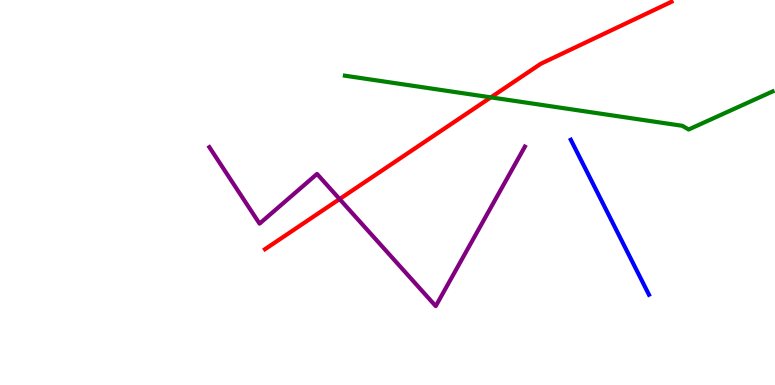[{'lines': ['blue', 'red'], 'intersections': []}, {'lines': ['green', 'red'], 'intersections': [{'x': 6.33, 'y': 7.47}]}, {'lines': ['purple', 'red'], 'intersections': [{'x': 4.38, 'y': 4.83}]}, {'lines': ['blue', 'green'], 'intersections': []}, {'lines': ['blue', 'purple'], 'intersections': []}, {'lines': ['green', 'purple'], 'intersections': []}]